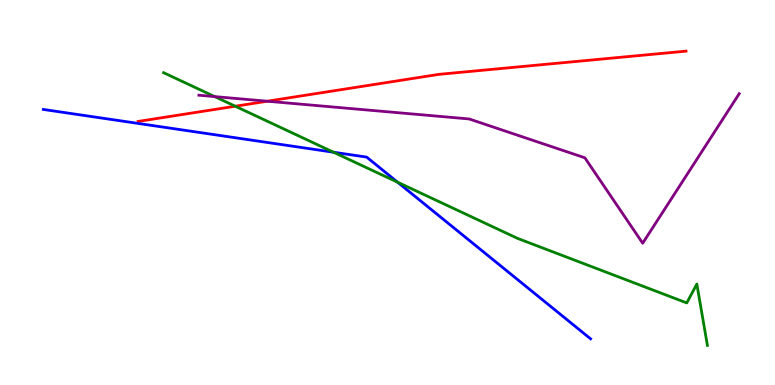[{'lines': ['blue', 'red'], 'intersections': []}, {'lines': ['green', 'red'], 'intersections': [{'x': 3.04, 'y': 7.24}]}, {'lines': ['purple', 'red'], 'intersections': [{'x': 3.45, 'y': 7.37}]}, {'lines': ['blue', 'green'], 'intersections': [{'x': 4.3, 'y': 6.05}, {'x': 5.13, 'y': 5.27}]}, {'lines': ['blue', 'purple'], 'intersections': []}, {'lines': ['green', 'purple'], 'intersections': [{'x': 2.77, 'y': 7.49}]}]